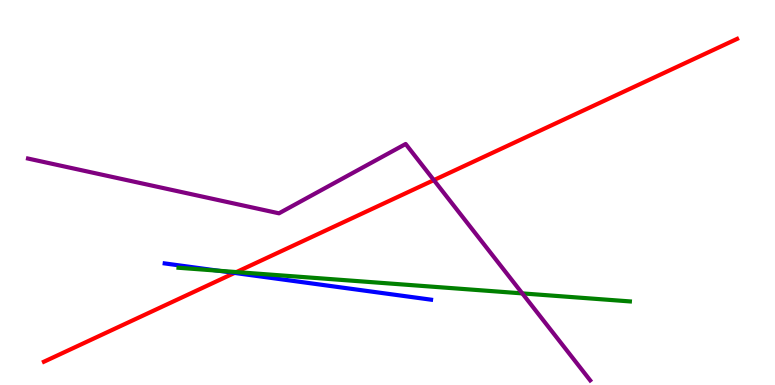[{'lines': ['blue', 'red'], 'intersections': [{'x': 3.03, 'y': 2.91}]}, {'lines': ['green', 'red'], 'intersections': [{'x': 3.05, 'y': 2.93}]}, {'lines': ['purple', 'red'], 'intersections': [{'x': 5.6, 'y': 5.32}]}, {'lines': ['blue', 'green'], 'intersections': [{'x': 2.82, 'y': 2.97}]}, {'lines': ['blue', 'purple'], 'intersections': []}, {'lines': ['green', 'purple'], 'intersections': [{'x': 6.74, 'y': 2.38}]}]